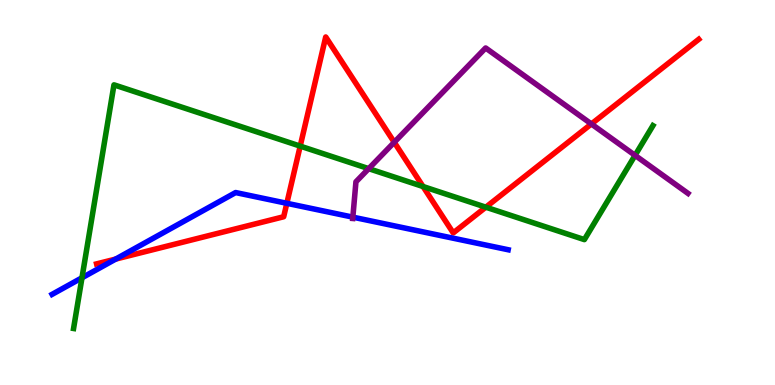[{'lines': ['blue', 'red'], 'intersections': [{'x': 1.49, 'y': 3.27}, {'x': 3.7, 'y': 4.72}]}, {'lines': ['green', 'red'], 'intersections': [{'x': 3.87, 'y': 6.2}, {'x': 5.46, 'y': 5.16}, {'x': 6.27, 'y': 4.62}]}, {'lines': ['purple', 'red'], 'intersections': [{'x': 5.09, 'y': 6.3}, {'x': 7.63, 'y': 6.78}]}, {'lines': ['blue', 'green'], 'intersections': [{'x': 1.06, 'y': 2.78}]}, {'lines': ['blue', 'purple'], 'intersections': [{'x': 4.55, 'y': 4.36}]}, {'lines': ['green', 'purple'], 'intersections': [{'x': 4.76, 'y': 5.62}, {'x': 8.19, 'y': 5.96}]}]